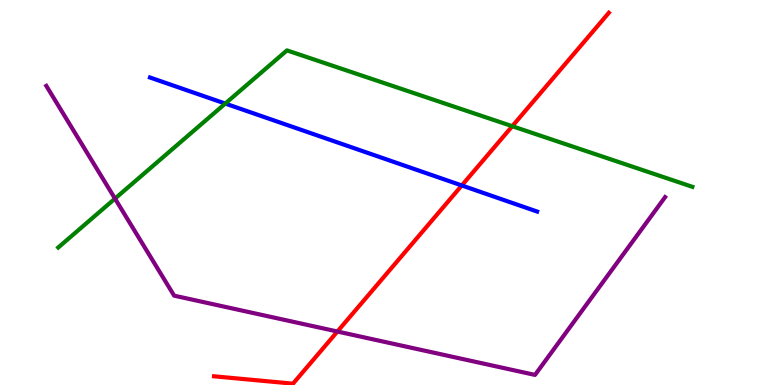[{'lines': ['blue', 'red'], 'intersections': [{'x': 5.96, 'y': 5.18}]}, {'lines': ['green', 'red'], 'intersections': [{'x': 6.61, 'y': 6.72}]}, {'lines': ['purple', 'red'], 'intersections': [{'x': 4.35, 'y': 1.39}]}, {'lines': ['blue', 'green'], 'intersections': [{'x': 2.91, 'y': 7.31}]}, {'lines': ['blue', 'purple'], 'intersections': []}, {'lines': ['green', 'purple'], 'intersections': [{'x': 1.48, 'y': 4.84}]}]